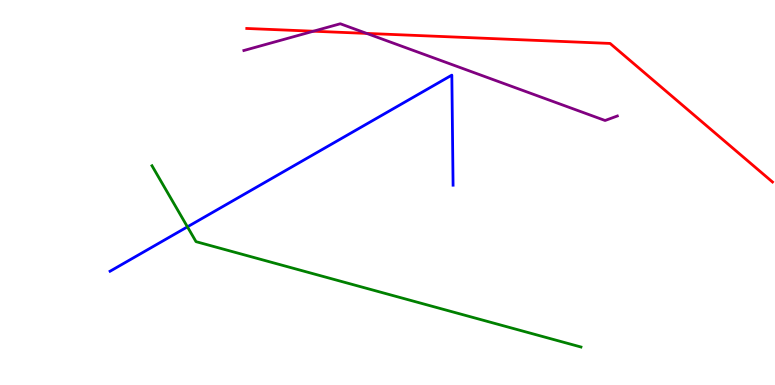[{'lines': ['blue', 'red'], 'intersections': []}, {'lines': ['green', 'red'], 'intersections': []}, {'lines': ['purple', 'red'], 'intersections': [{'x': 4.04, 'y': 9.19}, {'x': 4.73, 'y': 9.13}]}, {'lines': ['blue', 'green'], 'intersections': [{'x': 2.42, 'y': 4.11}]}, {'lines': ['blue', 'purple'], 'intersections': []}, {'lines': ['green', 'purple'], 'intersections': []}]